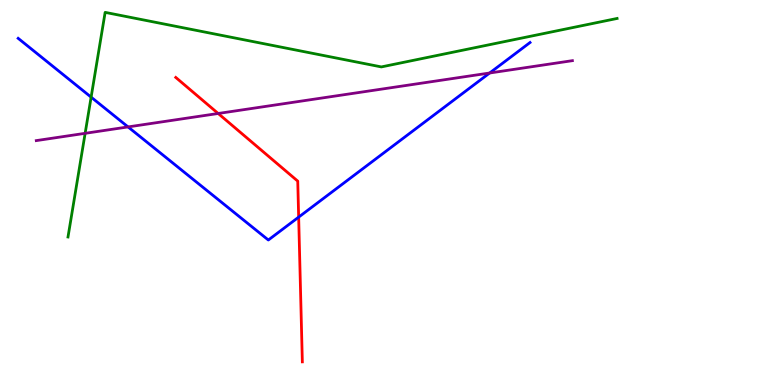[{'lines': ['blue', 'red'], 'intersections': [{'x': 3.85, 'y': 4.36}]}, {'lines': ['green', 'red'], 'intersections': []}, {'lines': ['purple', 'red'], 'intersections': [{'x': 2.82, 'y': 7.05}]}, {'lines': ['blue', 'green'], 'intersections': [{'x': 1.18, 'y': 7.48}]}, {'lines': ['blue', 'purple'], 'intersections': [{'x': 1.65, 'y': 6.7}, {'x': 6.32, 'y': 8.1}]}, {'lines': ['green', 'purple'], 'intersections': [{'x': 1.1, 'y': 6.54}]}]